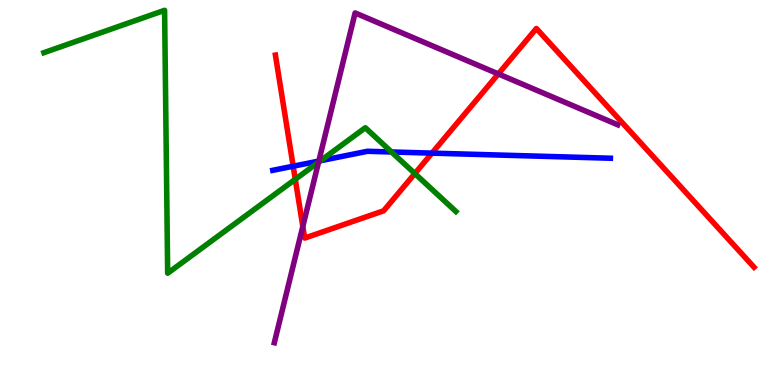[{'lines': ['blue', 'red'], 'intersections': [{'x': 3.78, 'y': 5.68}, {'x': 5.57, 'y': 6.02}]}, {'lines': ['green', 'red'], 'intersections': [{'x': 3.81, 'y': 5.34}, {'x': 5.35, 'y': 5.49}]}, {'lines': ['purple', 'red'], 'intersections': [{'x': 3.91, 'y': 4.12}, {'x': 6.43, 'y': 8.08}]}, {'lines': ['blue', 'green'], 'intersections': [{'x': 4.14, 'y': 5.83}, {'x': 5.05, 'y': 6.05}]}, {'lines': ['blue', 'purple'], 'intersections': [{'x': 4.11, 'y': 5.82}]}, {'lines': ['green', 'purple'], 'intersections': [{'x': 4.11, 'y': 5.79}]}]